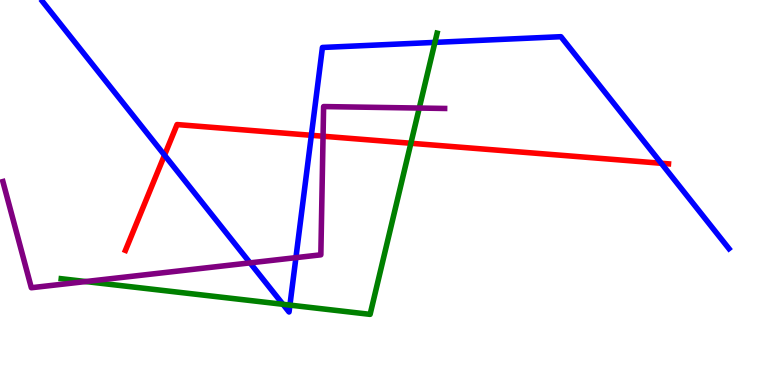[{'lines': ['blue', 'red'], 'intersections': [{'x': 2.12, 'y': 5.97}, {'x': 4.02, 'y': 6.49}, {'x': 8.53, 'y': 5.76}]}, {'lines': ['green', 'red'], 'intersections': [{'x': 5.3, 'y': 6.28}]}, {'lines': ['purple', 'red'], 'intersections': [{'x': 4.17, 'y': 6.46}]}, {'lines': ['blue', 'green'], 'intersections': [{'x': 3.65, 'y': 2.1}, {'x': 3.74, 'y': 2.08}, {'x': 5.61, 'y': 8.9}]}, {'lines': ['blue', 'purple'], 'intersections': [{'x': 3.23, 'y': 3.17}, {'x': 3.82, 'y': 3.31}]}, {'lines': ['green', 'purple'], 'intersections': [{'x': 1.11, 'y': 2.69}, {'x': 5.41, 'y': 7.19}]}]